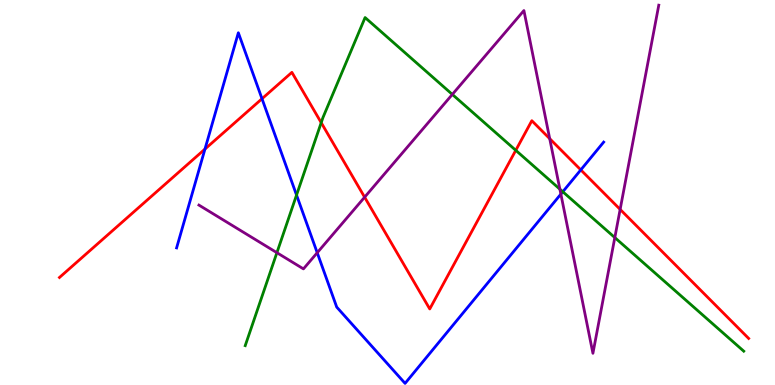[{'lines': ['blue', 'red'], 'intersections': [{'x': 2.64, 'y': 6.13}, {'x': 3.38, 'y': 7.44}, {'x': 7.49, 'y': 5.59}]}, {'lines': ['green', 'red'], 'intersections': [{'x': 4.14, 'y': 6.81}, {'x': 6.66, 'y': 6.1}]}, {'lines': ['purple', 'red'], 'intersections': [{'x': 4.7, 'y': 4.88}, {'x': 7.09, 'y': 6.4}, {'x': 8.0, 'y': 4.56}]}, {'lines': ['blue', 'green'], 'intersections': [{'x': 3.83, 'y': 4.93}, {'x': 7.26, 'y': 5.02}]}, {'lines': ['blue', 'purple'], 'intersections': [{'x': 4.09, 'y': 3.44}, {'x': 7.24, 'y': 4.96}]}, {'lines': ['green', 'purple'], 'intersections': [{'x': 3.57, 'y': 3.44}, {'x': 5.84, 'y': 7.55}, {'x': 7.22, 'y': 5.09}, {'x': 7.93, 'y': 3.83}]}]